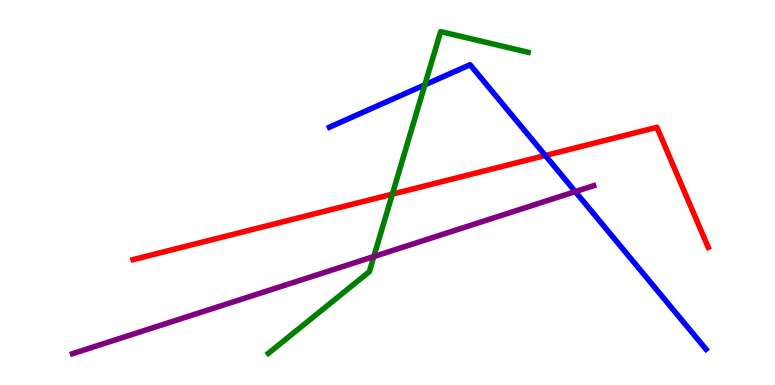[{'lines': ['blue', 'red'], 'intersections': [{'x': 7.04, 'y': 5.96}]}, {'lines': ['green', 'red'], 'intersections': [{'x': 5.06, 'y': 4.96}]}, {'lines': ['purple', 'red'], 'intersections': []}, {'lines': ['blue', 'green'], 'intersections': [{'x': 5.48, 'y': 7.8}]}, {'lines': ['blue', 'purple'], 'intersections': [{'x': 7.42, 'y': 5.02}]}, {'lines': ['green', 'purple'], 'intersections': [{'x': 4.82, 'y': 3.34}]}]